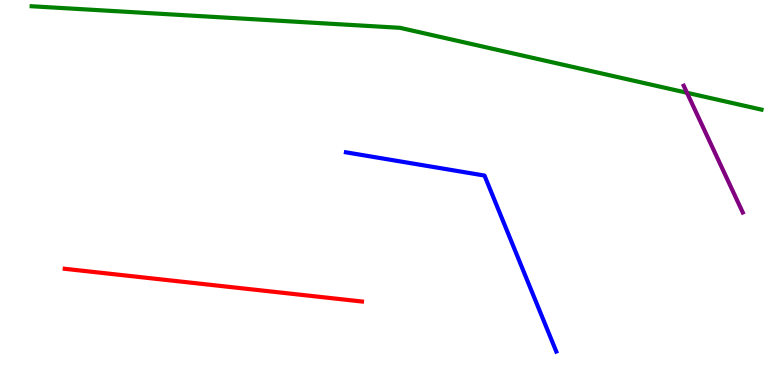[{'lines': ['blue', 'red'], 'intersections': []}, {'lines': ['green', 'red'], 'intersections': []}, {'lines': ['purple', 'red'], 'intersections': []}, {'lines': ['blue', 'green'], 'intersections': []}, {'lines': ['blue', 'purple'], 'intersections': []}, {'lines': ['green', 'purple'], 'intersections': [{'x': 8.86, 'y': 7.59}]}]